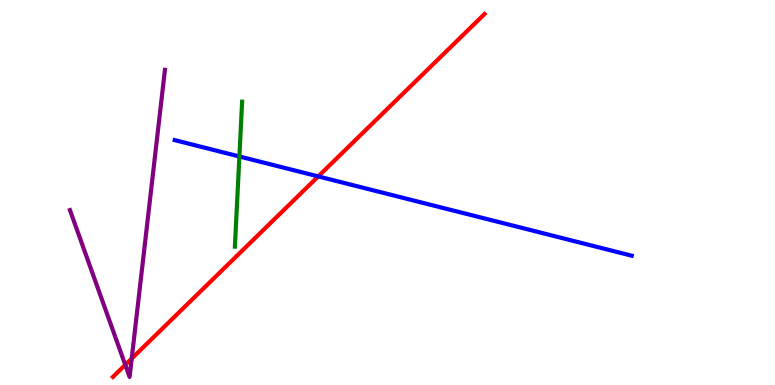[{'lines': ['blue', 'red'], 'intersections': [{'x': 4.11, 'y': 5.42}]}, {'lines': ['green', 'red'], 'intersections': []}, {'lines': ['purple', 'red'], 'intersections': [{'x': 1.62, 'y': 0.523}, {'x': 1.7, 'y': 0.687}]}, {'lines': ['blue', 'green'], 'intersections': [{'x': 3.09, 'y': 5.94}]}, {'lines': ['blue', 'purple'], 'intersections': []}, {'lines': ['green', 'purple'], 'intersections': []}]